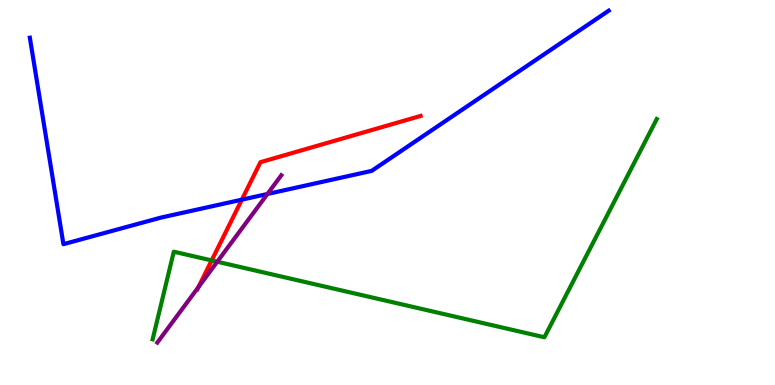[{'lines': ['blue', 'red'], 'intersections': [{'x': 3.12, 'y': 4.81}]}, {'lines': ['green', 'red'], 'intersections': [{'x': 2.73, 'y': 3.24}]}, {'lines': ['purple', 'red'], 'intersections': [{'x': 2.56, 'y': 2.54}]}, {'lines': ['blue', 'green'], 'intersections': []}, {'lines': ['blue', 'purple'], 'intersections': [{'x': 3.45, 'y': 4.96}]}, {'lines': ['green', 'purple'], 'intersections': [{'x': 2.8, 'y': 3.2}]}]